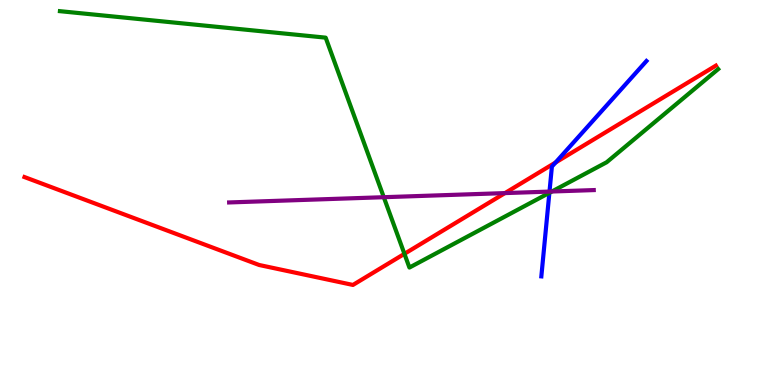[{'lines': ['blue', 'red'], 'intersections': [{'x': 7.17, 'y': 5.78}]}, {'lines': ['green', 'red'], 'intersections': [{'x': 5.22, 'y': 3.41}]}, {'lines': ['purple', 'red'], 'intersections': [{'x': 6.52, 'y': 4.98}]}, {'lines': ['blue', 'green'], 'intersections': [{'x': 7.09, 'y': 4.99}]}, {'lines': ['blue', 'purple'], 'intersections': [{'x': 7.09, 'y': 5.02}]}, {'lines': ['green', 'purple'], 'intersections': [{'x': 4.95, 'y': 4.88}, {'x': 7.12, 'y': 5.03}]}]